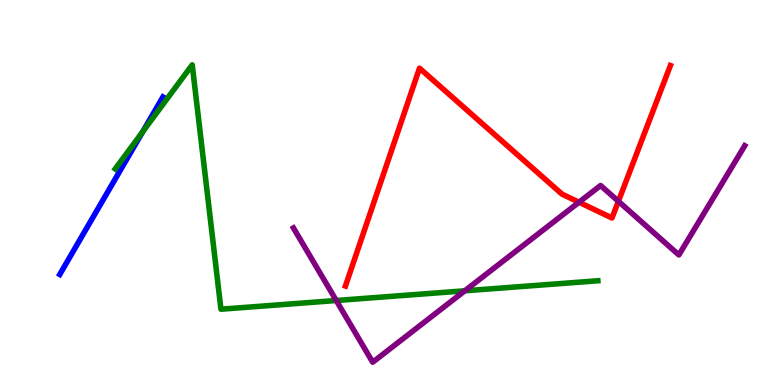[{'lines': ['blue', 'red'], 'intersections': []}, {'lines': ['green', 'red'], 'intersections': []}, {'lines': ['purple', 'red'], 'intersections': [{'x': 7.47, 'y': 4.75}, {'x': 7.98, 'y': 4.77}]}, {'lines': ['blue', 'green'], 'intersections': [{'x': 1.84, 'y': 6.58}]}, {'lines': ['blue', 'purple'], 'intersections': []}, {'lines': ['green', 'purple'], 'intersections': [{'x': 4.34, 'y': 2.19}, {'x': 6.0, 'y': 2.45}]}]